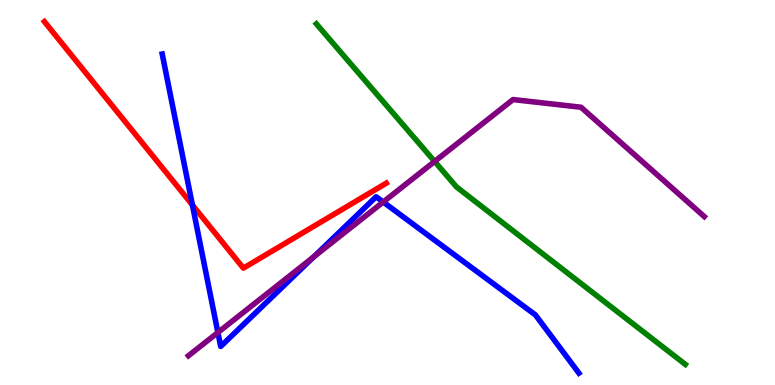[{'lines': ['blue', 'red'], 'intersections': [{'x': 2.48, 'y': 4.68}]}, {'lines': ['green', 'red'], 'intersections': []}, {'lines': ['purple', 'red'], 'intersections': []}, {'lines': ['blue', 'green'], 'intersections': []}, {'lines': ['blue', 'purple'], 'intersections': [{'x': 2.81, 'y': 1.36}, {'x': 4.05, 'y': 3.33}, {'x': 4.94, 'y': 4.75}]}, {'lines': ['green', 'purple'], 'intersections': [{'x': 5.61, 'y': 5.81}]}]